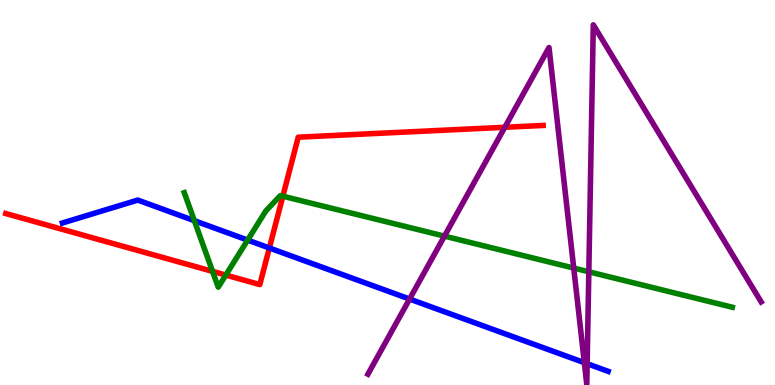[{'lines': ['blue', 'red'], 'intersections': [{'x': 3.48, 'y': 3.56}]}, {'lines': ['green', 'red'], 'intersections': [{'x': 2.74, 'y': 2.95}, {'x': 2.91, 'y': 2.86}, {'x': 3.65, 'y': 4.9}]}, {'lines': ['purple', 'red'], 'intersections': [{'x': 6.51, 'y': 6.69}]}, {'lines': ['blue', 'green'], 'intersections': [{'x': 2.51, 'y': 4.27}, {'x': 3.2, 'y': 3.76}]}, {'lines': ['blue', 'purple'], 'intersections': [{'x': 5.28, 'y': 2.23}, {'x': 7.54, 'y': 0.58}, {'x': 7.58, 'y': 0.553}]}, {'lines': ['green', 'purple'], 'intersections': [{'x': 5.73, 'y': 3.87}, {'x': 7.4, 'y': 3.04}, {'x': 7.6, 'y': 2.94}]}]